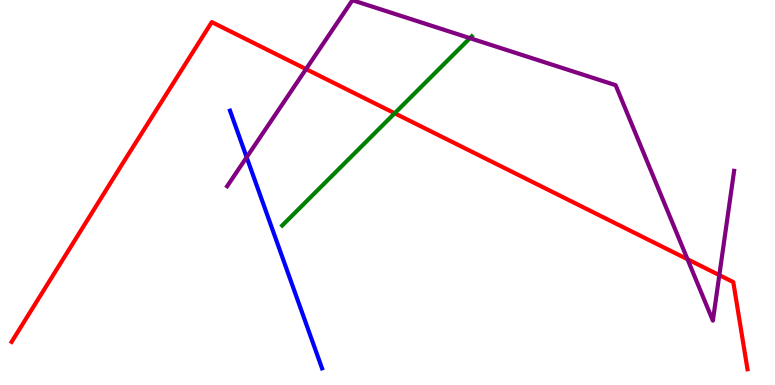[{'lines': ['blue', 'red'], 'intersections': []}, {'lines': ['green', 'red'], 'intersections': [{'x': 5.09, 'y': 7.06}]}, {'lines': ['purple', 'red'], 'intersections': [{'x': 3.95, 'y': 8.21}, {'x': 8.87, 'y': 3.27}, {'x': 9.28, 'y': 2.85}]}, {'lines': ['blue', 'green'], 'intersections': []}, {'lines': ['blue', 'purple'], 'intersections': [{'x': 3.18, 'y': 5.92}]}, {'lines': ['green', 'purple'], 'intersections': [{'x': 6.06, 'y': 9.01}]}]